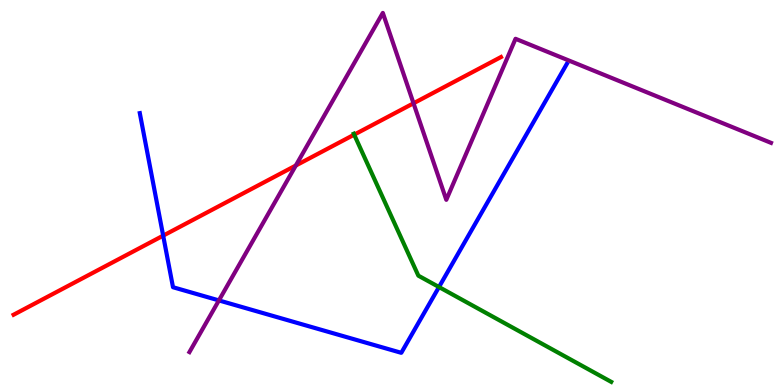[{'lines': ['blue', 'red'], 'intersections': [{'x': 2.11, 'y': 3.88}]}, {'lines': ['green', 'red'], 'intersections': [{'x': 4.57, 'y': 6.5}]}, {'lines': ['purple', 'red'], 'intersections': [{'x': 3.82, 'y': 5.7}, {'x': 5.34, 'y': 7.32}]}, {'lines': ['blue', 'green'], 'intersections': [{'x': 5.66, 'y': 2.54}]}, {'lines': ['blue', 'purple'], 'intersections': [{'x': 2.82, 'y': 2.2}]}, {'lines': ['green', 'purple'], 'intersections': []}]